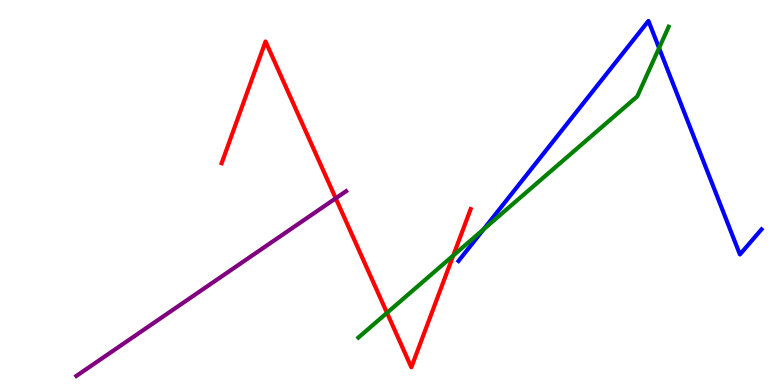[{'lines': ['blue', 'red'], 'intersections': []}, {'lines': ['green', 'red'], 'intersections': [{'x': 4.99, 'y': 1.87}, {'x': 5.85, 'y': 3.36}]}, {'lines': ['purple', 'red'], 'intersections': [{'x': 4.33, 'y': 4.85}]}, {'lines': ['blue', 'green'], 'intersections': [{'x': 6.24, 'y': 4.04}, {'x': 8.5, 'y': 8.75}]}, {'lines': ['blue', 'purple'], 'intersections': []}, {'lines': ['green', 'purple'], 'intersections': []}]